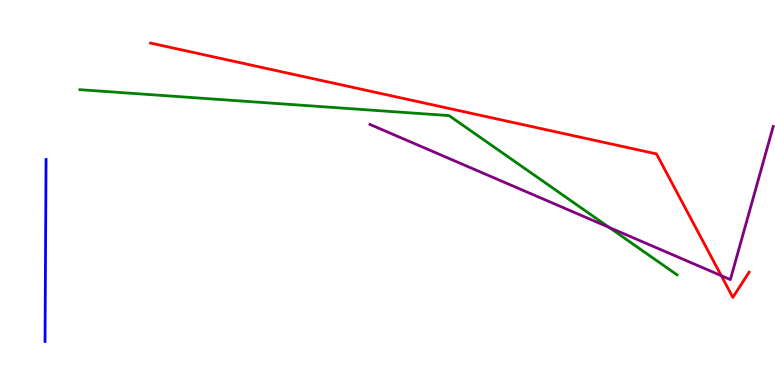[{'lines': ['blue', 'red'], 'intersections': []}, {'lines': ['green', 'red'], 'intersections': []}, {'lines': ['purple', 'red'], 'intersections': [{'x': 9.31, 'y': 2.84}]}, {'lines': ['blue', 'green'], 'intersections': []}, {'lines': ['blue', 'purple'], 'intersections': []}, {'lines': ['green', 'purple'], 'intersections': [{'x': 7.86, 'y': 4.09}]}]